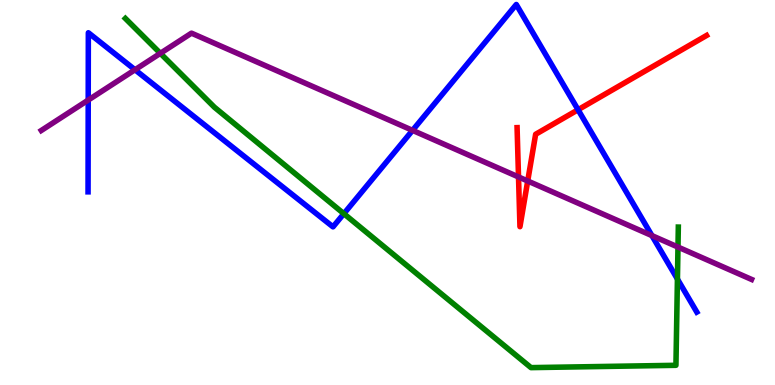[{'lines': ['blue', 'red'], 'intersections': [{'x': 7.46, 'y': 7.15}]}, {'lines': ['green', 'red'], 'intersections': []}, {'lines': ['purple', 'red'], 'intersections': [{'x': 6.69, 'y': 5.4}, {'x': 6.81, 'y': 5.3}]}, {'lines': ['blue', 'green'], 'intersections': [{'x': 4.44, 'y': 4.45}, {'x': 8.74, 'y': 2.75}]}, {'lines': ['blue', 'purple'], 'intersections': [{'x': 1.14, 'y': 7.4}, {'x': 1.74, 'y': 8.19}, {'x': 5.32, 'y': 6.61}, {'x': 8.41, 'y': 3.88}]}, {'lines': ['green', 'purple'], 'intersections': [{'x': 2.07, 'y': 8.61}, {'x': 8.75, 'y': 3.58}]}]